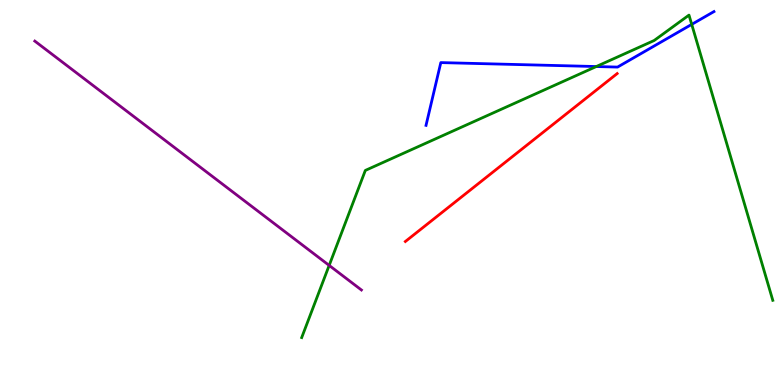[{'lines': ['blue', 'red'], 'intersections': []}, {'lines': ['green', 'red'], 'intersections': []}, {'lines': ['purple', 'red'], 'intersections': []}, {'lines': ['blue', 'green'], 'intersections': [{'x': 7.69, 'y': 8.27}, {'x': 8.93, 'y': 9.37}]}, {'lines': ['blue', 'purple'], 'intersections': []}, {'lines': ['green', 'purple'], 'intersections': [{'x': 4.25, 'y': 3.11}]}]